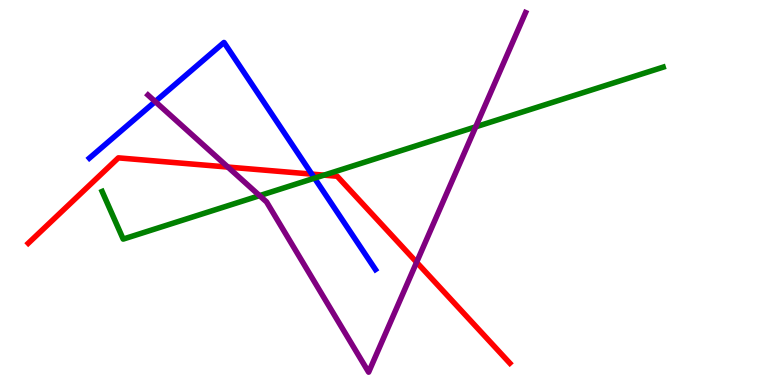[{'lines': ['blue', 'red'], 'intersections': [{'x': 4.02, 'y': 5.48}]}, {'lines': ['green', 'red'], 'intersections': [{'x': 4.18, 'y': 5.45}]}, {'lines': ['purple', 'red'], 'intersections': [{'x': 2.94, 'y': 5.66}, {'x': 5.38, 'y': 3.19}]}, {'lines': ['blue', 'green'], 'intersections': [{'x': 4.06, 'y': 5.37}]}, {'lines': ['blue', 'purple'], 'intersections': [{'x': 2.0, 'y': 7.36}]}, {'lines': ['green', 'purple'], 'intersections': [{'x': 3.35, 'y': 4.92}, {'x': 6.14, 'y': 6.71}]}]